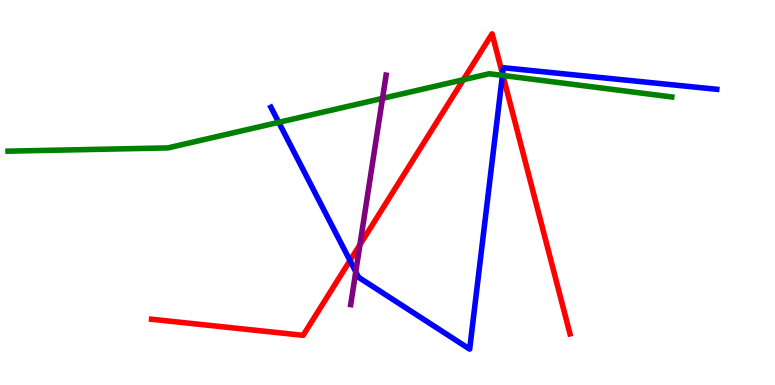[{'lines': ['blue', 'red'], 'intersections': [{'x': 4.52, 'y': 3.23}, {'x': 6.48, 'y': 8.07}]}, {'lines': ['green', 'red'], 'intersections': [{'x': 5.98, 'y': 7.93}, {'x': 6.49, 'y': 8.04}]}, {'lines': ['purple', 'red'], 'intersections': [{'x': 4.64, 'y': 3.64}]}, {'lines': ['blue', 'green'], 'intersections': [{'x': 3.6, 'y': 6.82}, {'x': 6.48, 'y': 8.04}]}, {'lines': ['blue', 'purple'], 'intersections': [{'x': 4.59, 'y': 2.94}]}, {'lines': ['green', 'purple'], 'intersections': [{'x': 4.94, 'y': 7.44}]}]